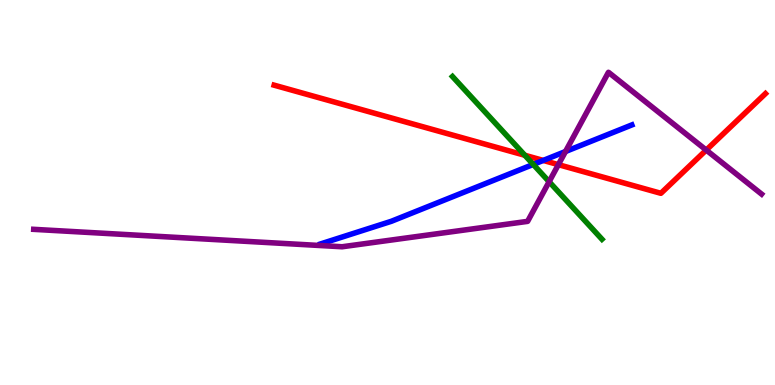[{'lines': ['blue', 'red'], 'intersections': [{'x': 7.01, 'y': 5.83}]}, {'lines': ['green', 'red'], 'intersections': [{'x': 6.77, 'y': 5.97}]}, {'lines': ['purple', 'red'], 'intersections': [{'x': 7.2, 'y': 5.72}, {'x': 9.11, 'y': 6.1}]}, {'lines': ['blue', 'green'], 'intersections': [{'x': 6.88, 'y': 5.73}]}, {'lines': ['blue', 'purple'], 'intersections': [{'x': 7.3, 'y': 6.06}]}, {'lines': ['green', 'purple'], 'intersections': [{'x': 7.09, 'y': 5.28}]}]